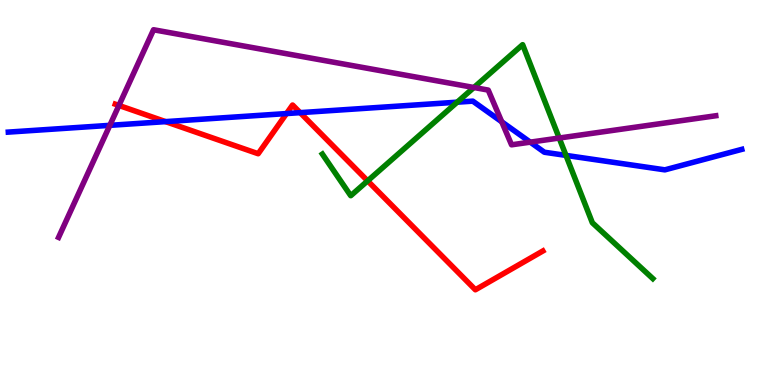[{'lines': ['blue', 'red'], 'intersections': [{'x': 2.14, 'y': 6.84}, {'x': 3.7, 'y': 7.05}, {'x': 3.87, 'y': 7.07}]}, {'lines': ['green', 'red'], 'intersections': [{'x': 4.74, 'y': 5.3}]}, {'lines': ['purple', 'red'], 'intersections': [{'x': 1.53, 'y': 7.26}]}, {'lines': ['blue', 'green'], 'intersections': [{'x': 5.9, 'y': 7.35}, {'x': 7.3, 'y': 5.96}]}, {'lines': ['blue', 'purple'], 'intersections': [{'x': 1.42, 'y': 6.74}, {'x': 6.47, 'y': 6.84}, {'x': 6.84, 'y': 6.31}]}, {'lines': ['green', 'purple'], 'intersections': [{'x': 6.11, 'y': 7.73}, {'x': 7.22, 'y': 6.41}]}]